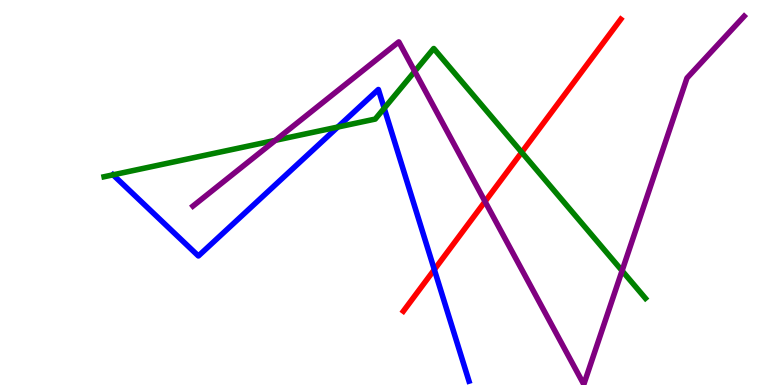[{'lines': ['blue', 'red'], 'intersections': [{'x': 5.6, 'y': 3.0}]}, {'lines': ['green', 'red'], 'intersections': [{'x': 6.73, 'y': 6.04}]}, {'lines': ['purple', 'red'], 'intersections': [{'x': 6.26, 'y': 4.77}]}, {'lines': ['blue', 'green'], 'intersections': [{'x': 1.46, 'y': 5.46}, {'x': 4.36, 'y': 6.7}, {'x': 4.96, 'y': 7.19}]}, {'lines': ['blue', 'purple'], 'intersections': []}, {'lines': ['green', 'purple'], 'intersections': [{'x': 3.55, 'y': 6.36}, {'x': 5.35, 'y': 8.15}, {'x': 8.03, 'y': 2.97}]}]